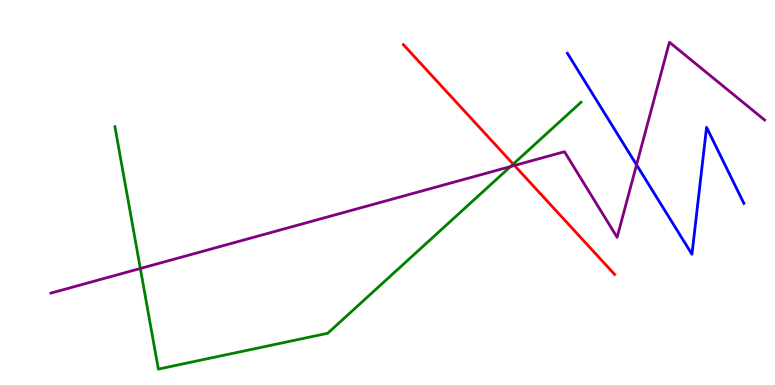[{'lines': ['blue', 'red'], 'intersections': []}, {'lines': ['green', 'red'], 'intersections': [{'x': 6.62, 'y': 5.74}]}, {'lines': ['purple', 'red'], 'intersections': [{'x': 6.64, 'y': 5.7}]}, {'lines': ['blue', 'green'], 'intersections': []}, {'lines': ['blue', 'purple'], 'intersections': [{'x': 8.21, 'y': 5.72}]}, {'lines': ['green', 'purple'], 'intersections': [{'x': 1.81, 'y': 3.03}, {'x': 6.59, 'y': 5.67}]}]